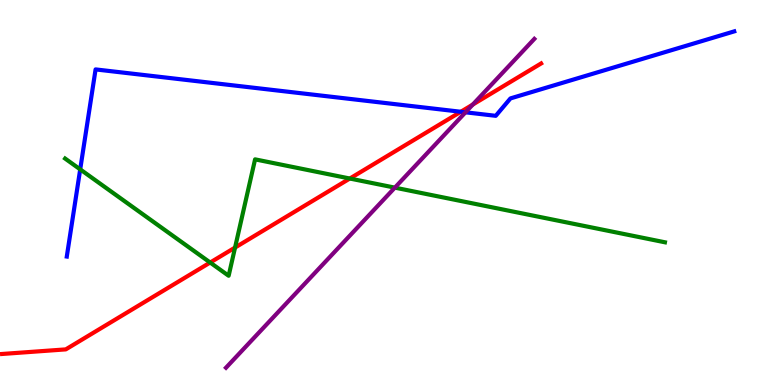[{'lines': ['blue', 'red'], 'intersections': [{'x': 5.95, 'y': 7.1}]}, {'lines': ['green', 'red'], 'intersections': [{'x': 2.71, 'y': 3.18}, {'x': 3.03, 'y': 3.57}, {'x': 4.51, 'y': 5.36}]}, {'lines': ['purple', 'red'], 'intersections': [{'x': 6.1, 'y': 7.28}]}, {'lines': ['blue', 'green'], 'intersections': [{'x': 1.03, 'y': 5.6}]}, {'lines': ['blue', 'purple'], 'intersections': [{'x': 6.01, 'y': 7.08}]}, {'lines': ['green', 'purple'], 'intersections': [{'x': 5.1, 'y': 5.13}]}]